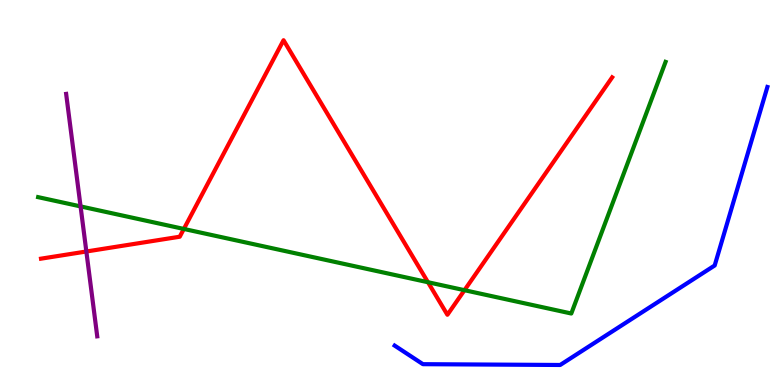[{'lines': ['blue', 'red'], 'intersections': []}, {'lines': ['green', 'red'], 'intersections': [{'x': 2.37, 'y': 4.05}, {'x': 5.52, 'y': 2.67}, {'x': 5.99, 'y': 2.46}]}, {'lines': ['purple', 'red'], 'intersections': [{'x': 1.11, 'y': 3.47}]}, {'lines': ['blue', 'green'], 'intersections': []}, {'lines': ['blue', 'purple'], 'intersections': []}, {'lines': ['green', 'purple'], 'intersections': [{'x': 1.04, 'y': 4.64}]}]